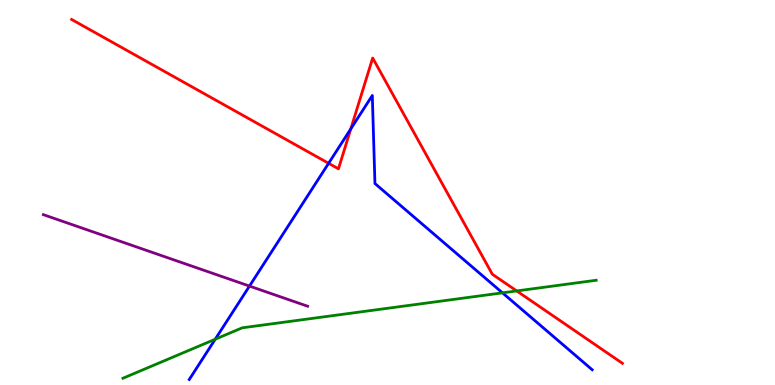[{'lines': ['blue', 'red'], 'intersections': [{'x': 4.24, 'y': 5.76}, {'x': 4.53, 'y': 6.65}]}, {'lines': ['green', 'red'], 'intersections': [{'x': 6.67, 'y': 2.44}]}, {'lines': ['purple', 'red'], 'intersections': []}, {'lines': ['blue', 'green'], 'intersections': [{'x': 2.78, 'y': 1.19}, {'x': 6.48, 'y': 2.39}]}, {'lines': ['blue', 'purple'], 'intersections': [{'x': 3.22, 'y': 2.57}]}, {'lines': ['green', 'purple'], 'intersections': []}]